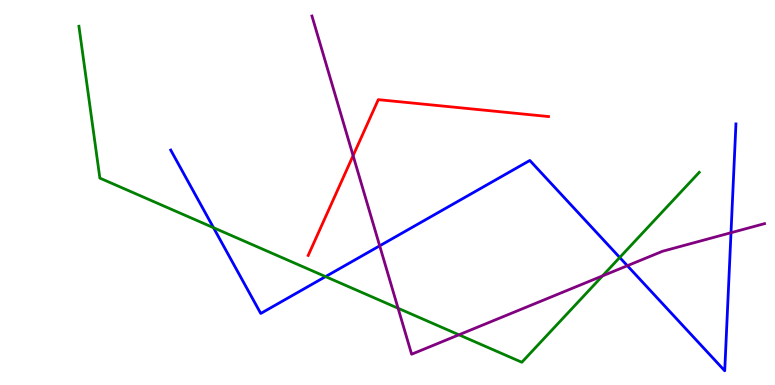[{'lines': ['blue', 'red'], 'intersections': []}, {'lines': ['green', 'red'], 'intersections': []}, {'lines': ['purple', 'red'], 'intersections': [{'x': 4.56, 'y': 5.96}]}, {'lines': ['blue', 'green'], 'intersections': [{'x': 2.75, 'y': 4.09}, {'x': 4.2, 'y': 2.82}, {'x': 8.0, 'y': 3.31}]}, {'lines': ['blue', 'purple'], 'intersections': [{'x': 4.9, 'y': 3.61}, {'x': 8.09, 'y': 3.1}, {'x': 9.43, 'y': 3.96}]}, {'lines': ['green', 'purple'], 'intersections': [{'x': 5.14, 'y': 1.99}, {'x': 5.92, 'y': 1.3}, {'x': 7.77, 'y': 2.83}]}]